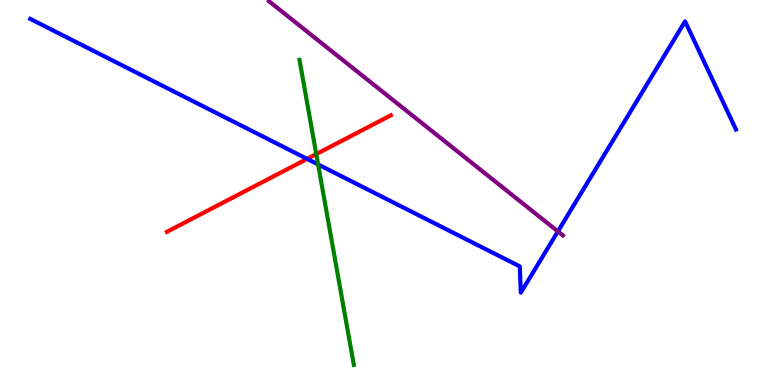[{'lines': ['blue', 'red'], 'intersections': [{'x': 3.96, 'y': 5.87}]}, {'lines': ['green', 'red'], 'intersections': [{'x': 4.08, 'y': 6.0}]}, {'lines': ['purple', 'red'], 'intersections': []}, {'lines': ['blue', 'green'], 'intersections': [{'x': 4.1, 'y': 5.73}]}, {'lines': ['blue', 'purple'], 'intersections': [{'x': 7.2, 'y': 3.99}]}, {'lines': ['green', 'purple'], 'intersections': []}]